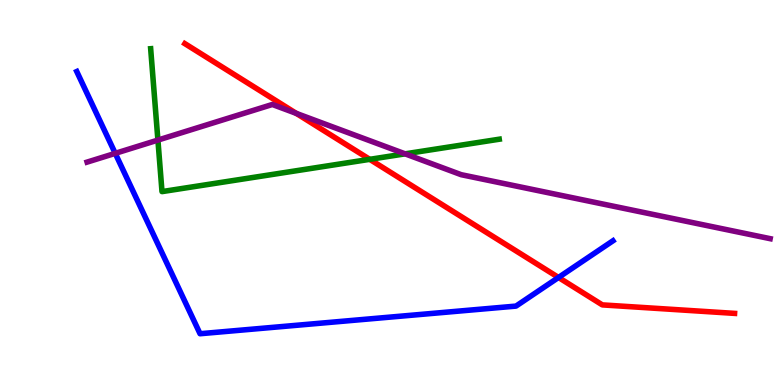[{'lines': ['blue', 'red'], 'intersections': [{'x': 7.21, 'y': 2.79}]}, {'lines': ['green', 'red'], 'intersections': [{'x': 4.77, 'y': 5.86}]}, {'lines': ['purple', 'red'], 'intersections': [{'x': 3.82, 'y': 7.05}]}, {'lines': ['blue', 'green'], 'intersections': []}, {'lines': ['blue', 'purple'], 'intersections': [{'x': 1.49, 'y': 6.02}]}, {'lines': ['green', 'purple'], 'intersections': [{'x': 2.04, 'y': 6.36}, {'x': 5.23, 'y': 6.0}]}]